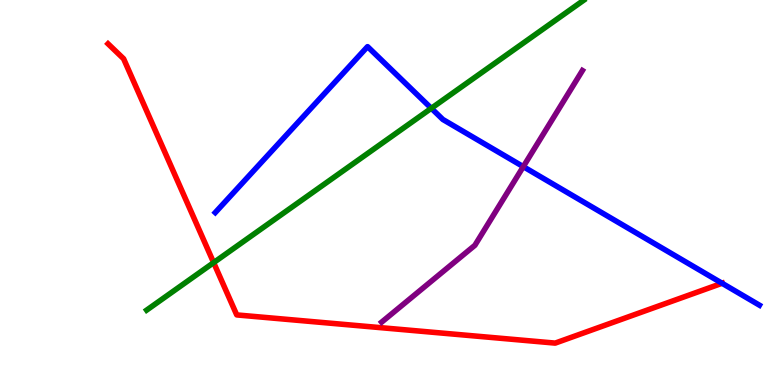[{'lines': ['blue', 'red'], 'intersections': [{'x': 9.32, 'y': 2.64}]}, {'lines': ['green', 'red'], 'intersections': [{'x': 2.76, 'y': 3.18}]}, {'lines': ['purple', 'red'], 'intersections': []}, {'lines': ['blue', 'green'], 'intersections': [{'x': 5.57, 'y': 7.19}]}, {'lines': ['blue', 'purple'], 'intersections': [{'x': 6.75, 'y': 5.67}]}, {'lines': ['green', 'purple'], 'intersections': []}]